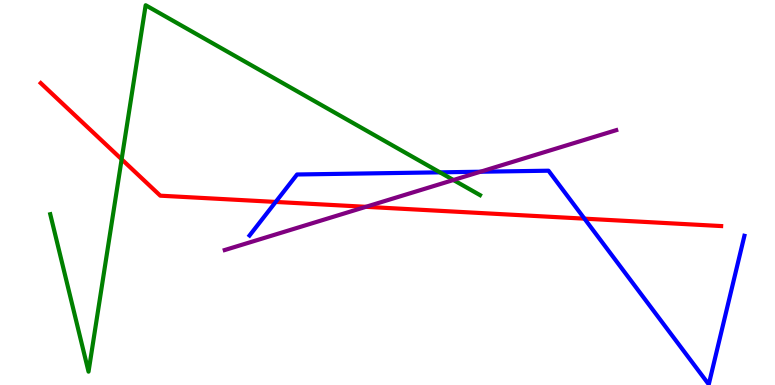[{'lines': ['blue', 'red'], 'intersections': [{'x': 3.56, 'y': 4.76}, {'x': 7.54, 'y': 4.32}]}, {'lines': ['green', 'red'], 'intersections': [{'x': 1.57, 'y': 5.86}]}, {'lines': ['purple', 'red'], 'intersections': [{'x': 4.72, 'y': 4.63}]}, {'lines': ['blue', 'green'], 'intersections': [{'x': 5.68, 'y': 5.52}]}, {'lines': ['blue', 'purple'], 'intersections': [{'x': 6.2, 'y': 5.54}]}, {'lines': ['green', 'purple'], 'intersections': [{'x': 5.85, 'y': 5.32}]}]